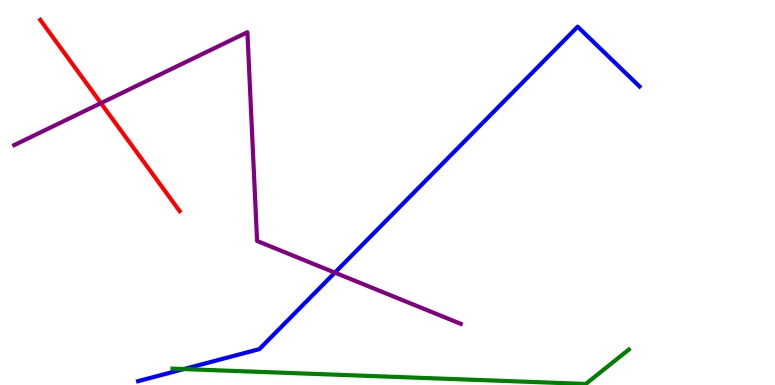[{'lines': ['blue', 'red'], 'intersections': []}, {'lines': ['green', 'red'], 'intersections': []}, {'lines': ['purple', 'red'], 'intersections': [{'x': 1.3, 'y': 7.32}]}, {'lines': ['blue', 'green'], 'intersections': [{'x': 2.37, 'y': 0.414}]}, {'lines': ['blue', 'purple'], 'intersections': [{'x': 4.32, 'y': 2.92}]}, {'lines': ['green', 'purple'], 'intersections': []}]